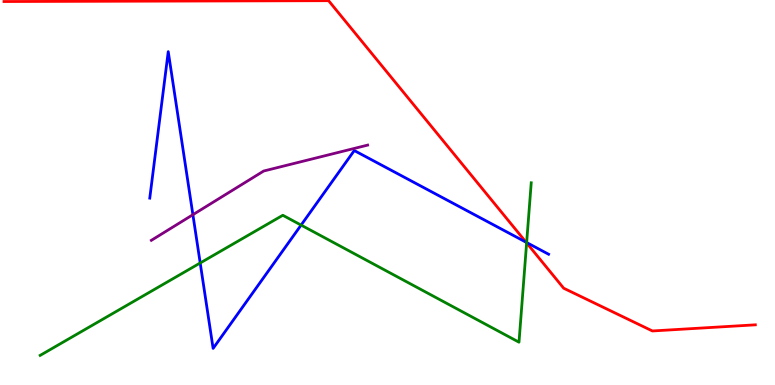[{'lines': ['blue', 'red'], 'intersections': [{'x': 6.79, 'y': 3.71}]}, {'lines': ['green', 'red'], 'intersections': [{'x': 6.8, 'y': 3.69}]}, {'lines': ['purple', 'red'], 'intersections': []}, {'lines': ['blue', 'green'], 'intersections': [{'x': 2.58, 'y': 3.17}, {'x': 3.89, 'y': 4.15}, {'x': 6.8, 'y': 3.7}]}, {'lines': ['blue', 'purple'], 'intersections': [{'x': 2.49, 'y': 4.42}]}, {'lines': ['green', 'purple'], 'intersections': []}]